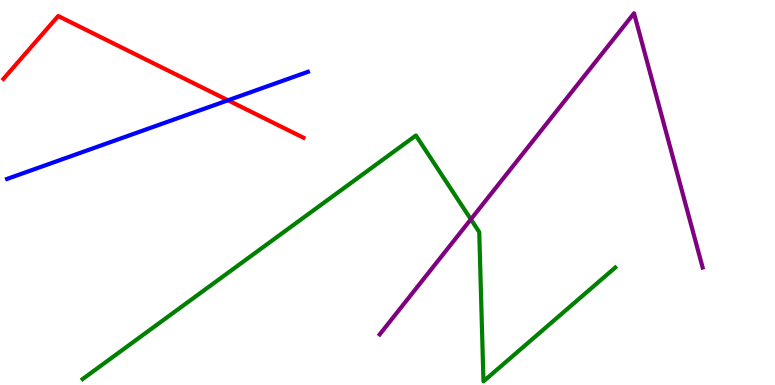[{'lines': ['blue', 'red'], 'intersections': [{'x': 2.94, 'y': 7.4}]}, {'lines': ['green', 'red'], 'intersections': []}, {'lines': ['purple', 'red'], 'intersections': []}, {'lines': ['blue', 'green'], 'intersections': []}, {'lines': ['blue', 'purple'], 'intersections': []}, {'lines': ['green', 'purple'], 'intersections': [{'x': 6.08, 'y': 4.3}]}]